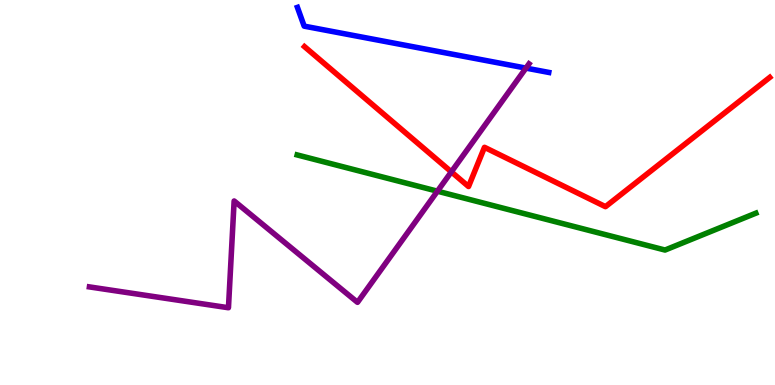[{'lines': ['blue', 'red'], 'intersections': []}, {'lines': ['green', 'red'], 'intersections': []}, {'lines': ['purple', 'red'], 'intersections': [{'x': 5.82, 'y': 5.54}]}, {'lines': ['blue', 'green'], 'intersections': []}, {'lines': ['blue', 'purple'], 'intersections': [{'x': 6.79, 'y': 8.23}]}, {'lines': ['green', 'purple'], 'intersections': [{'x': 5.64, 'y': 5.03}]}]